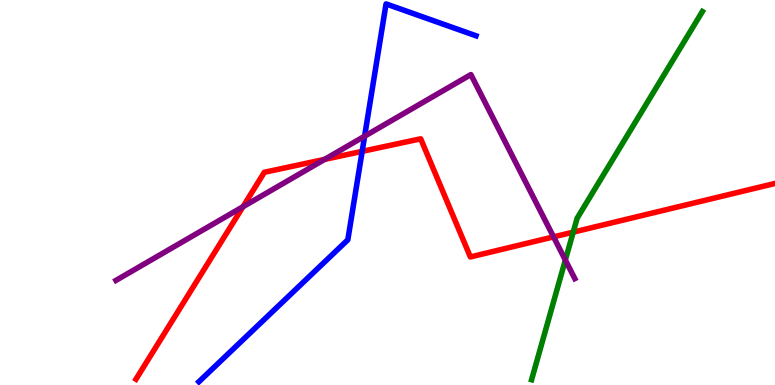[{'lines': ['blue', 'red'], 'intersections': [{'x': 4.67, 'y': 6.07}]}, {'lines': ['green', 'red'], 'intersections': [{'x': 7.4, 'y': 3.97}]}, {'lines': ['purple', 'red'], 'intersections': [{'x': 3.14, 'y': 4.63}, {'x': 4.19, 'y': 5.86}, {'x': 7.14, 'y': 3.85}]}, {'lines': ['blue', 'green'], 'intersections': []}, {'lines': ['blue', 'purple'], 'intersections': [{'x': 4.7, 'y': 6.46}]}, {'lines': ['green', 'purple'], 'intersections': [{'x': 7.29, 'y': 3.25}]}]